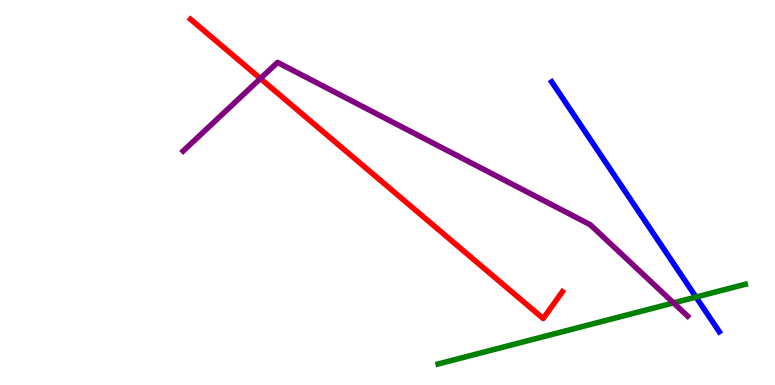[{'lines': ['blue', 'red'], 'intersections': []}, {'lines': ['green', 'red'], 'intersections': []}, {'lines': ['purple', 'red'], 'intersections': [{'x': 3.36, 'y': 7.96}]}, {'lines': ['blue', 'green'], 'intersections': [{'x': 8.98, 'y': 2.28}]}, {'lines': ['blue', 'purple'], 'intersections': []}, {'lines': ['green', 'purple'], 'intersections': [{'x': 8.69, 'y': 2.13}]}]